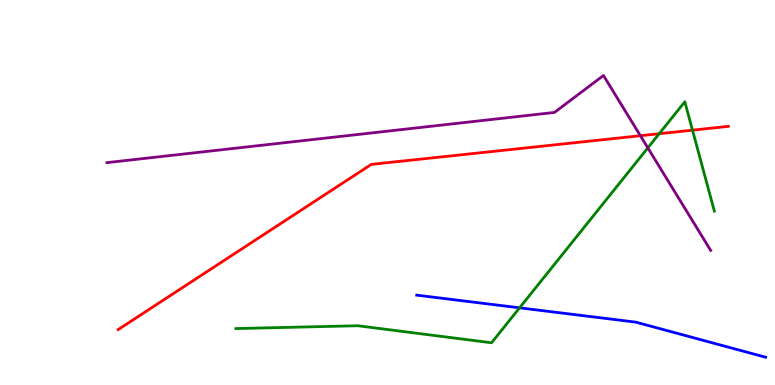[{'lines': ['blue', 'red'], 'intersections': []}, {'lines': ['green', 'red'], 'intersections': [{'x': 8.51, 'y': 6.53}, {'x': 8.94, 'y': 6.62}]}, {'lines': ['purple', 'red'], 'intersections': [{'x': 8.26, 'y': 6.47}]}, {'lines': ['blue', 'green'], 'intersections': [{'x': 6.7, 'y': 2.0}]}, {'lines': ['blue', 'purple'], 'intersections': []}, {'lines': ['green', 'purple'], 'intersections': [{'x': 8.36, 'y': 6.16}]}]